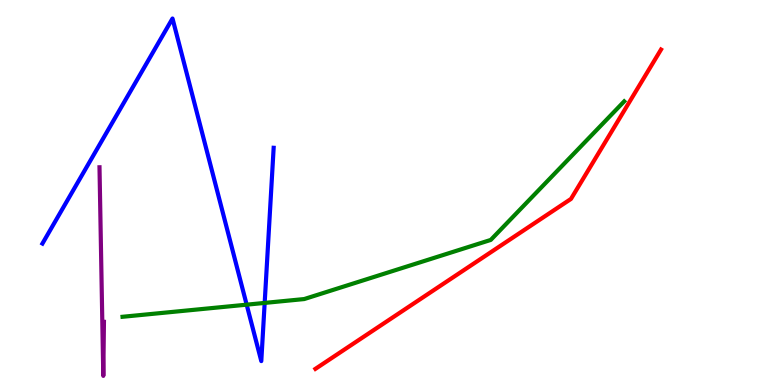[{'lines': ['blue', 'red'], 'intersections': []}, {'lines': ['green', 'red'], 'intersections': []}, {'lines': ['purple', 'red'], 'intersections': []}, {'lines': ['blue', 'green'], 'intersections': [{'x': 3.18, 'y': 2.09}, {'x': 3.42, 'y': 2.13}]}, {'lines': ['blue', 'purple'], 'intersections': []}, {'lines': ['green', 'purple'], 'intersections': []}]